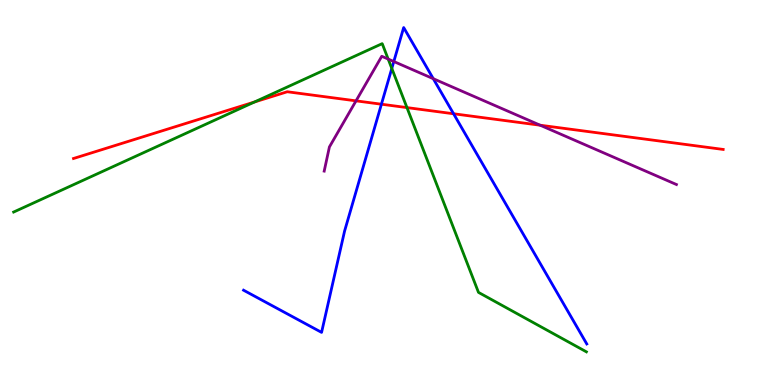[{'lines': ['blue', 'red'], 'intersections': [{'x': 4.92, 'y': 7.29}, {'x': 5.85, 'y': 7.05}]}, {'lines': ['green', 'red'], 'intersections': [{'x': 3.28, 'y': 7.35}, {'x': 5.25, 'y': 7.21}]}, {'lines': ['purple', 'red'], 'intersections': [{'x': 4.59, 'y': 7.38}, {'x': 6.97, 'y': 6.75}]}, {'lines': ['blue', 'green'], 'intersections': [{'x': 5.06, 'y': 8.22}]}, {'lines': ['blue', 'purple'], 'intersections': [{'x': 5.08, 'y': 8.4}, {'x': 5.59, 'y': 7.96}]}, {'lines': ['green', 'purple'], 'intersections': [{'x': 5.01, 'y': 8.47}]}]